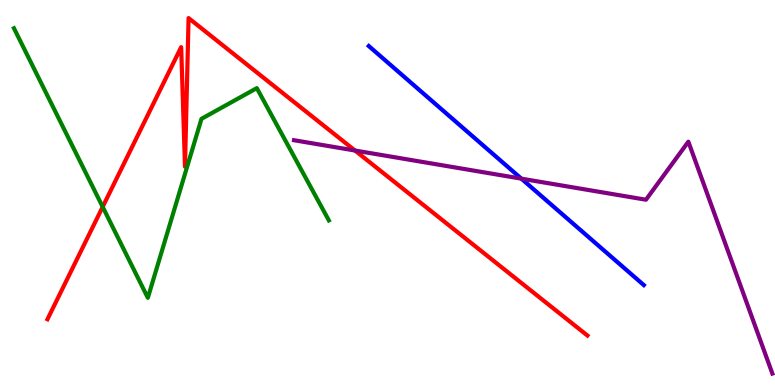[{'lines': ['blue', 'red'], 'intersections': []}, {'lines': ['green', 'red'], 'intersections': [{'x': 1.32, 'y': 4.63}]}, {'lines': ['purple', 'red'], 'intersections': [{'x': 4.58, 'y': 6.09}]}, {'lines': ['blue', 'green'], 'intersections': []}, {'lines': ['blue', 'purple'], 'intersections': [{'x': 6.73, 'y': 5.36}]}, {'lines': ['green', 'purple'], 'intersections': []}]